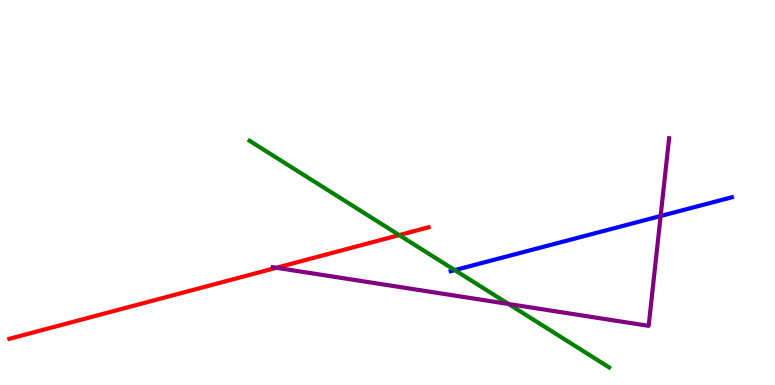[{'lines': ['blue', 'red'], 'intersections': []}, {'lines': ['green', 'red'], 'intersections': [{'x': 5.15, 'y': 3.89}]}, {'lines': ['purple', 'red'], 'intersections': [{'x': 3.57, 'y': 3.05}]}, {'lines': ['blue', 'green'], 'intersections': [{'x': 5.87, 'y': 2.98}]}, {'lines': ['blue', 'purple'], 'intersections': [{'x': 8.52, 'y': 4.39}]}, {'lines': ['green', 'purple'], 'intersections': [{'x': 6.56, 'y': 2.1}]}]